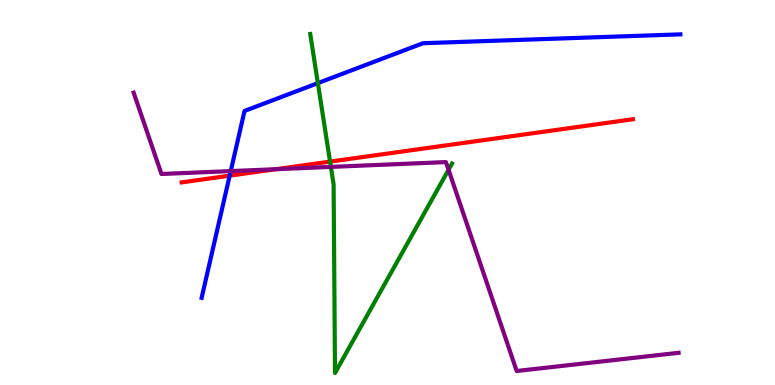[{'lines': ['blue', 'red'], 'intersections': [{'x': 2.96, 'y': 5.44}]}, {'lines': ['green', 'red'], 'intersections': [{'x': 4.26, 'y': 5.8}]}, {'lines': ['purple', 'red'], 'intersections': [{'x': 3.56, 'y': 5.6}]}, {'lines': ['blue', 'green'], 'intersections': [{'x': 4.1, 'y': 7.84}]}, {'lines': ['blue', 'purple'], 'intersections': [{'x': 2.98, 'y': 5.56}]}, {'lines': ['green', 'purple'], 'intersections': [{'x': 4.27, 'y': 5.66}, {'x': 5.79, 'y': 5.59}]}]